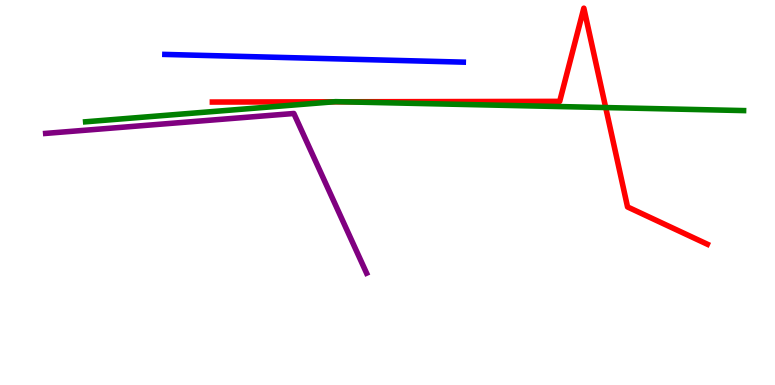[{'lines': ['blue', 'red'], 'intersections': []}, {'lines': ['green', 'red'], 'intersections': [{'x': 4.3, 'y': 7.36}, {'x': 4.41, 'y': 7.36}, {'x': 7.82, 'y': 7.21}]}, {'lines': ['purple', 'red'], 'intersections': []}, {'lines': ['blue', 'green'], 'intersections': []}, {'lines': ['blue', 'purple'], 'intersections': []}, {'lines': ['green', 'purple'], 'intersections': []}]